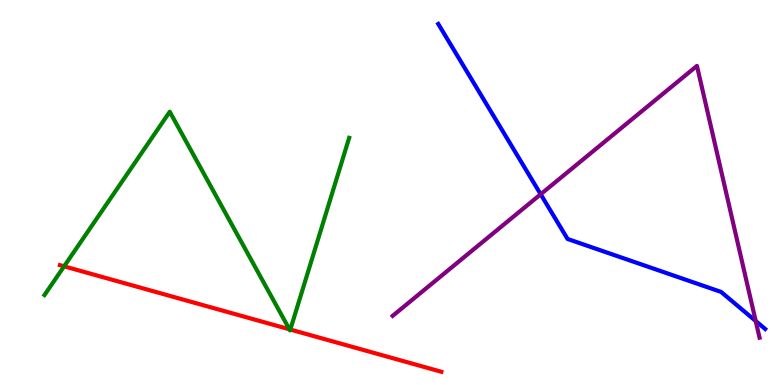[{'lines': ['blue', 'red'], 'intersections': []}, {'lines': ['green', 'red'], 'intersections': [{'x': 0.827, 'y': 3.08}, {'x': 3.73, 'y': 1.45}, {'x': 3.75, 'y': 1.44}]}, {'lines': ['purple', 'red'], 'intersections': []}, {'lines': ['blue', 'green'], 'intersections': []}, {'lines': ['blue', 'purple'], 'intersections': [{'x': 6.98, 'y': 4.95}, {'x': 9.75, 'y': 1.66}]}, {'lines': ['green', 'purple'], 'intersections': []}]